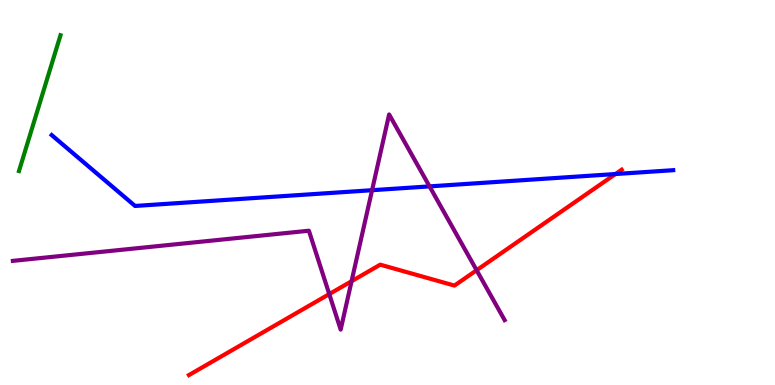[{'lines': ['blue', 'red'], 'intersections': [{'x': 7.94, 'y': 5.48}]}, {'lines': ['green', 'red'], 'intersections': []}, {'lines': ['purple', 'red'], 'intersections': [{'x': 4.25, 'y': 2.36}, {'x': 4.54, 'y': 2.7}, {'x': 6.15, 'y': 2.98}]}, {'lines': ['blue', 'green'], 'intersections': []}, {'lines': ['blue', 'purple'], 'intersections': [{'x': 4.8, 'y': 5.06}, {'x': 5.54, 'y': 5.16}]}, {'lines': ['green', 'purple'], 'intersections': []}]